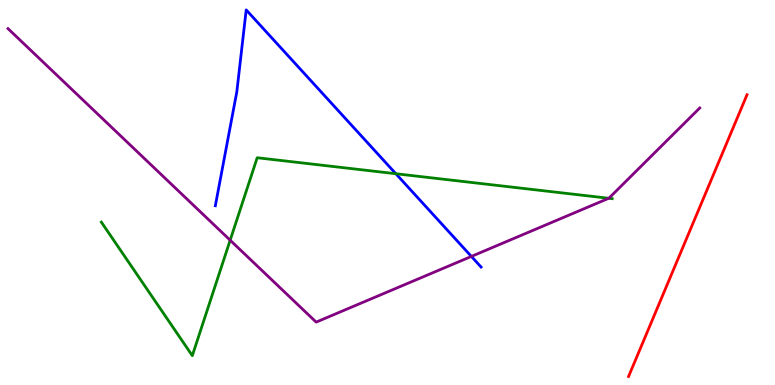[{'lines': ['blue', 'red'], 'intersections': []}, {'lines': ['green', 'red'], 'intersections': []}, {'lines': ['purple', 'red'], 'intersections': []}, {'lines': ['blue', 'green'], 'intersections': [{'x': 5.11, 'y': 5.49}]}, {'lines': ['blue', 'purple'], 'intersections': [{'x': 6.08, 'y': 3.34}]}, {'lines': ['green', 'purple'], 'intersections': [{'x': 2.97, 'y': 3.76}, {'x': 7.86, 'y': 4.85}]}]